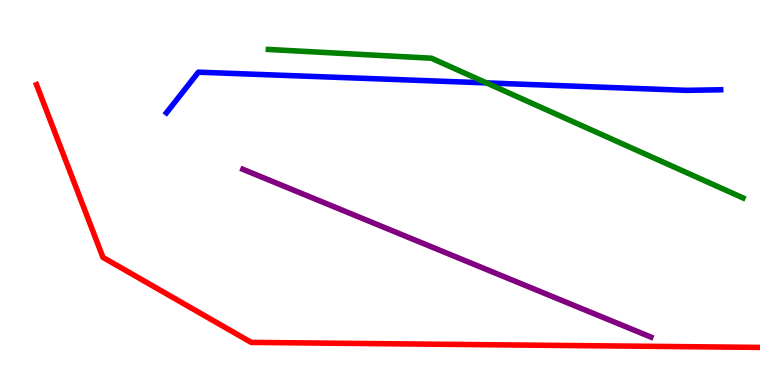[{'lines': ['blue', 'red'], 'intersections': []}, {'lines': ['green', 'red'], 'intersections': []}, {'lines': ['purple', 'red'], 'intersections': []}, {'lines': ['blue', 'green'], 'intersections': [{'x': 6.28, 'y': 7.85}]}, {'lines': ['blue', 'purple'], 'intersections': []}, {'lines': ['green', 'purple'], 'intersections': []}]